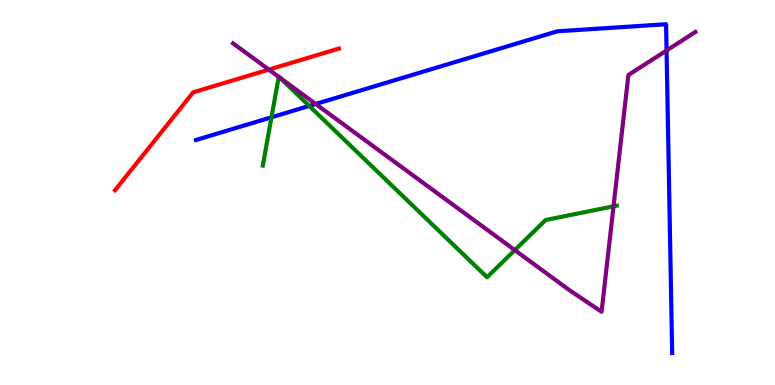[{'lines': ['blue', 'red'], 'intersections': []}, {'lines': ['green', 'red'], 'intersections': []}, {'lines': ['purple', 'red'], 'intersections': [{'x': 3.47, 'y': 8.19}]}, {'lines': ['blue', 'green'], 'intersections': [{'x': 3.5, 'y': 6.95}, {'x': 3.99, 'y': 7.25}]}, {'lines': ['blue', 'purple'], 'intersections': [{'x': 4.07, 'y': 7.3}, {'x': 8.6, 'y': 8.69}]}, {'lines': ['green', 'purple'], 'intersections': [{'x': 3.6, 'y': 8.0}, {'x': 3.61, 'y': 7.98}, {'x': 6.64, 'y': 3.5}, {'x': 7.92, 'y': 4.64}]}]